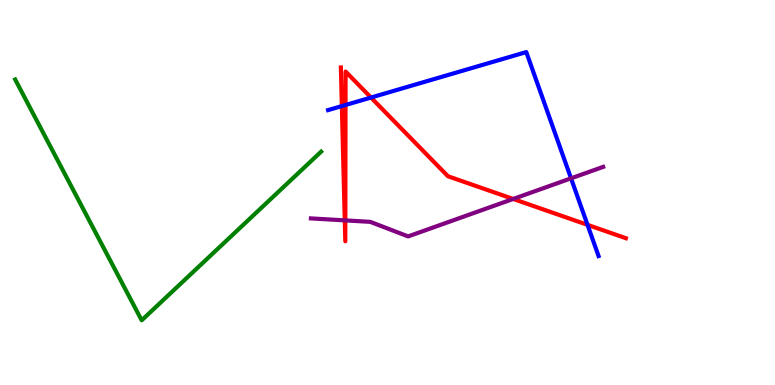[{'lines': ['blue', 'red'], 'intersections': [{'x': 4.41, 'y': 7.24}, {'x': 4.46, 'y': 7.27}, {'x': 4.79, 'y': 7.47}, {'x': 7.58, 'y': 4.16}]}, {'lines': ['green', 'red'], 'intersections': []}, {'lines': ['purple', 'red'], 'intersections': [{'x': 4.45, 'y': 4.28}, {'x': 4.46, 'y': 4.28}, {'x': 6.62, 'y': 4.83}]}, {'lines': ['blue', 'green'], 'intersections': []}, {'lines': ['blue', 'purple'], 'intersections': [{'x': 7.37, 'y': 5.37}]}, {'lines': ['green', 'purple'], 'intersections': []}]